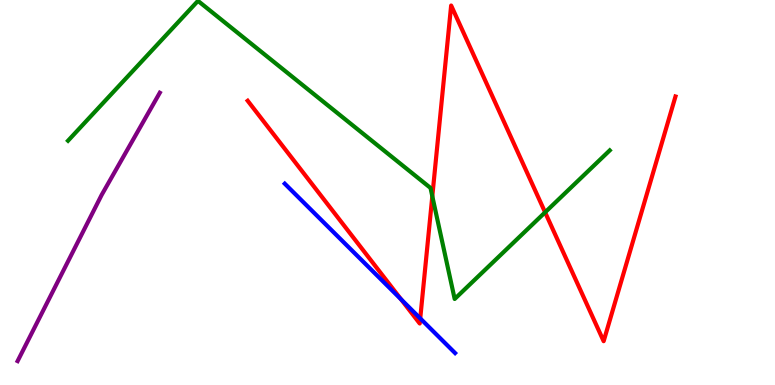[{'lines': ['blue', 'red'], 'intersections': [{'x': 5.17, 'y': 2.23}, {'x': 5.42, 'y': 1.73}]}, {'lines': ['green', 'red'], 'intersections': [{'x': 5.58, 'y': 4.9}, {'x': 7.03, 'y': 4.48}]}, {'lines': ['purple', 'red'], 'intersections': []}, {'lines': ['blue', 'green'], 'intersections': []}, {'lines': ['blue', 'purple'], 'intersections': []}, {'lines': ['green', 'purple'], 'intersections': []}]